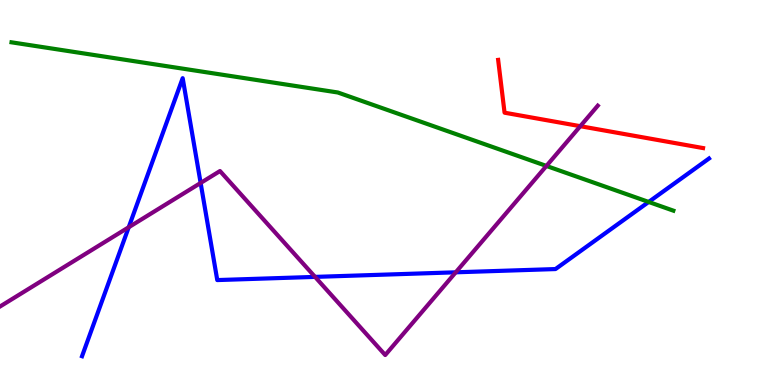[{'lines': ['blue', 'red'], 'intersections': []}, {'lines': ['green', 'red'], 'intersections': []}, {'lines': ['purple', 'red'], 'intersections': [{'x': 7.49, 'y': 6.72}]}, {'lines': ['blue', 'green'], 'intersections': [{'x': 8.37, 'y': 4.75}]}, {'lines': ['blue', 'purple'], 'intersections': [{'x': 1.66, 'y': 4.1}, {'x': 2.59, 'y': 5.25}, {'x': 4.07, 'y': 2.81}, {'x': 5.88, 'y': 2.93}]}, {'lines': ['green', 'purple'], 'intersections': [{'x': 7.05, 'y': 5.69}]}]